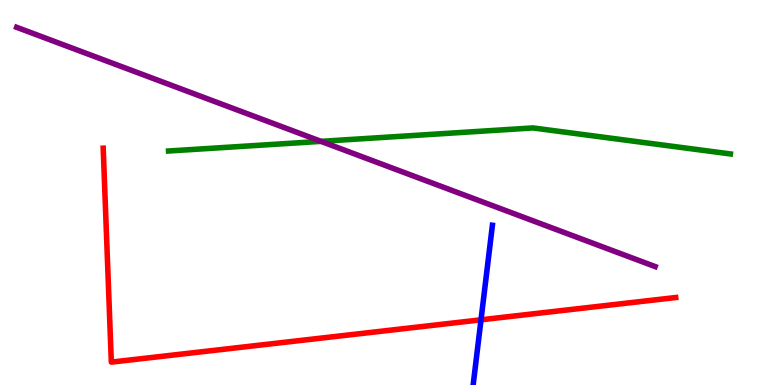[{'lines': ['blue', 'red'], 'intersections': [{'x': 6.21, 'y': 1.69}]}, {'lines': ['green', 'red'], 'intersections': []}, {'lines': ['purple', 'red'], 'intersections': []}, {'lines': ['blue', 'green'], 'intersections': []}, {'lines': ['blue', 'purple'], 'intersections': []}, {'lines': ['green', 'purple'], 'intersections': [{'x': 4.14, 'y': 6.33}]}]